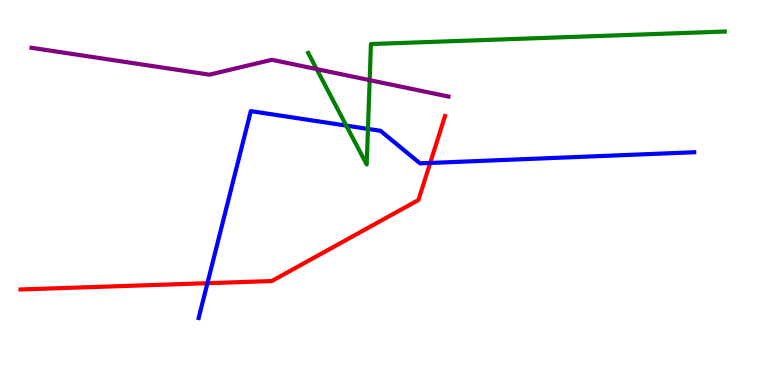[{'lines': ['blue', 'red'], 'intersections': [{'x': 2.68, 'y': 2.64}, {'x': 5.55, 'y': 5.77}]}, {'lines': ['green', 'red'], 'intersections': []}, {'lines': ['purple', 'red'], 'intersections': []}, {'lines': ['blue', 'green'], 'intersections': [{'x': 4.47, 'y': 6.74}, {'x': 4.75, 'y': 6.65}]}, {'lines': ['blue', 'purple'], 'intersections': []}, {'lines': ['green', 'purple'], 'intersections': [{'x': 4.09, 'y': 8.21}, {'x': 4.77, 'y': 7.92}]}]